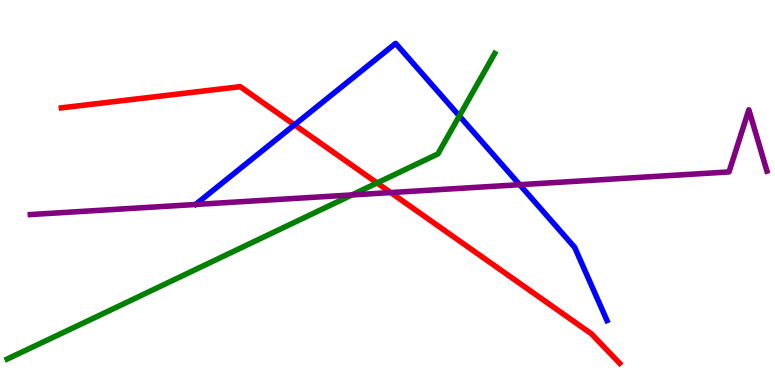[{'lines': ['blue', 'red'], 'intersections': [{'x': 3.8, 'y': 6.76}]}, {'lines': ['green', 'red'], 'intersections': [{'x': 4.87, 'y': 5.25}]}, {'lines': ['purple', 'red'], 'intersections': [{'x': 5.04, 'y': 5.0}]}, {'lines': ['blue', 'green'], 'intersections': [{'x': 5.93, 'y': 6.99}]}, {'lines': ['blue', 'purple'], 'intersections': [{'x': 6.71, 'y': 5.2}]}, {'lines': ['green', 'purple'], 'intersections': [{'x': 4.54, 'y': 4.94}]}]